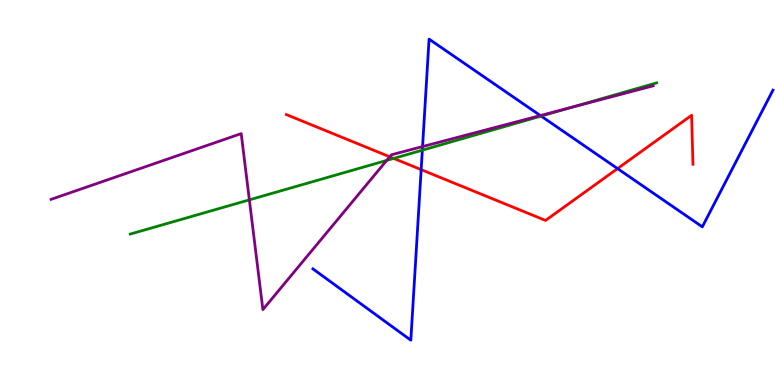[{'lines': ['blue', 'red'], 'intersections': [{'x': 5.43, 'y': 5.59}, {'x': 7.97, 'y': 5.62}]}, {'lines': ['green', 'red'], 'intersections': [{'x': 5.08, 'y': 5.89}]}, {'lines': ['purple', 'red'], 'intersections': [{'x': 5.03, 'y': 5.93}]}, {'lines': ['blue', 'green'], 'intersections': [{'x': 5.45, 'y': 6.1}, {'x': 6.98, 'y': 6.99}]}, {'lines': ['blue', 'purple'], 'intersections': [{'x': 5.45, 'y': 6.19}, {'x': 6.97, 'y': 7.0}]}, {'lines': ['green', 'purple'], 'intersections': [{'x': 3.22, 'y': 4.81}, {'x': 4.99, 'y': 5.83}, {'x': 7.37, 'y': 7.21}]}]